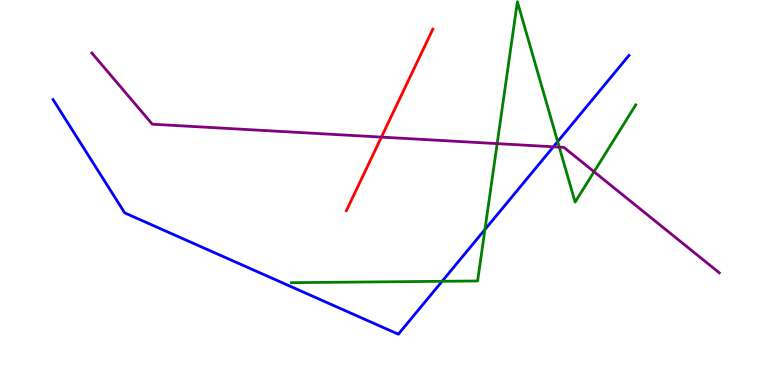[{'lines': ['blue', 'red'], 'intersections': []}, {'lines': ['green', 'red'], 'intersections': []}, {'lines': ['purple', 'red'], 'intersections': [{'x': 4.92, 'y': 6.44}]}, {'lines': ['blue', 'green'], 'intersections': [{'x': 5.7, 'y': 2.69}, {'x': 6.26, 'y': 4.04}, {'x': 7.2, 'y': 6.32}]}, {'lines': ['blue', 'purple'], 'intersections': [{'x': 7.14, 'y': 6.19}]}, {'lines': ['green', 'purple'], 'intersections': [{'x': 6.42, 'y': 6.27}, {'x': 7.22, 'y': 6.18}, {'x': 7.67, 'y': 5.54}]}]